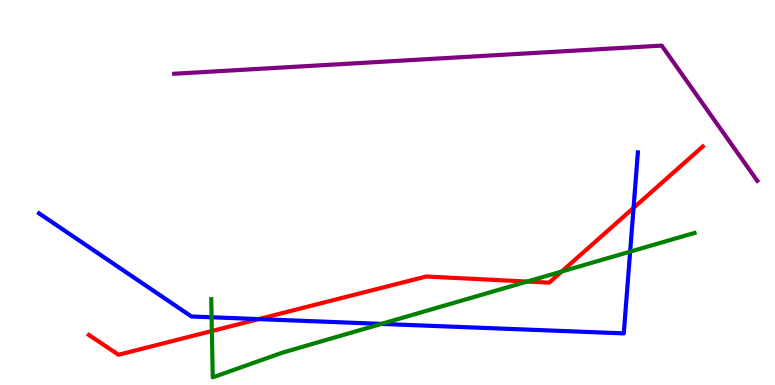[{'lines': ['blue', 'red'], 'intersections': [{'x': 3.34, 'y': 1.71}, {'x': 8.17, 'y': 4.6}]}, {'lines': ['green', 'red'], 'intersections': [{'x': 2.73, 'y': 1.4}, {'x': 6.8, 'y': 2.69}, {'x': 7.25, 'y': 2.95}]}, {'lines': ['purple', 'red'], 'intersections': []}, {'lines': ['blue', 'green'], 'intersections': [{'x': 2.73, 'y': 1.76}, {'x': 4.92, 'y': 1.59}, {'x': 8.13, 'y': 3.46}]}, {'lines': ['blue', 'purple'], 'intersections': []}, {'lines': ['green', 'purple'], 'intersections': []}]